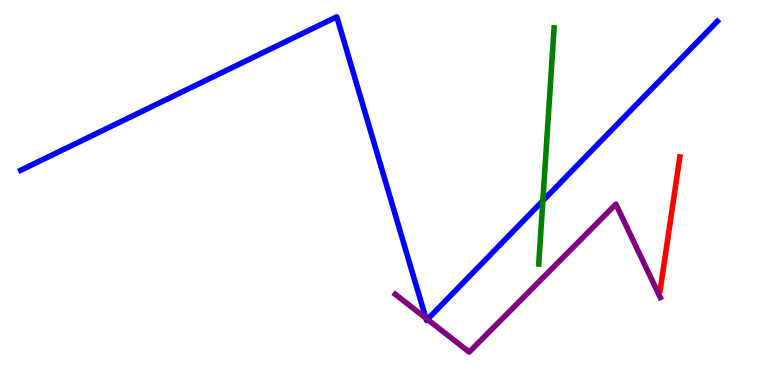[{'lines': ['blue', 'red'], 'intersections': []}, {'lines': ['green', 'red'], 'intersections': []}, {'lines': ['purple', 'red'], 'intersections': []}, {'lines': ['blue', 'green'], 'intersections': [{'x': 7.0, 'y': 4.79}]}, {'lines': ['blue', 'purple'], 'intersections': [{'x': 5.49, 'y': 1.74}, {'x': 5.52, 'y': 1.7}]}, {'lines': ['green', 'purple'], 'intersections': []}]